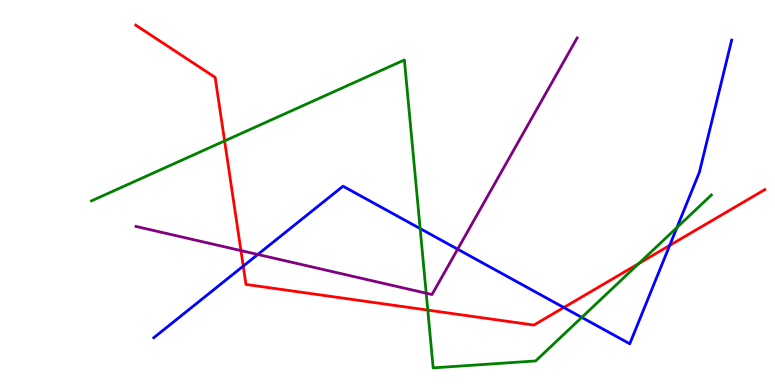[{'lines': ['blue', 'red'], 'intersections': [{'x': 3.14, 'y': 3.09}, {'x': 7.27, 'y': 2.01}, {'x': 8.64, 'y': 3.63}]}, {'lines': ['green', 'red'], 'intersections': [{'x': 2.9, 'y': 6.34}, {'x': 5.52, 'y': 1.95}, {'x': 8.24, 'y': 3.16}]}, {'lines': ['purple', 'red'], 'intersections': [{'x': 3.11, 'y': 3.49}]}, {'lines': ['blue', 'green'], 'intersections': [{'x': 5.42, 'y': 4.06}, {'x': 7.51, 'y': 1.76}, {'x': 8.73, 'y': 4.09}]}, {'lines': ['blue', 'purple'], 'intersections': [{'x': 3.33, 'y': 3.39}, {'x': 5.91, 'y': 3.53}]}, {'lines': ['green', 'purple'], 'intersections': [{'x': 5.5, 'y': 2.38}]}]